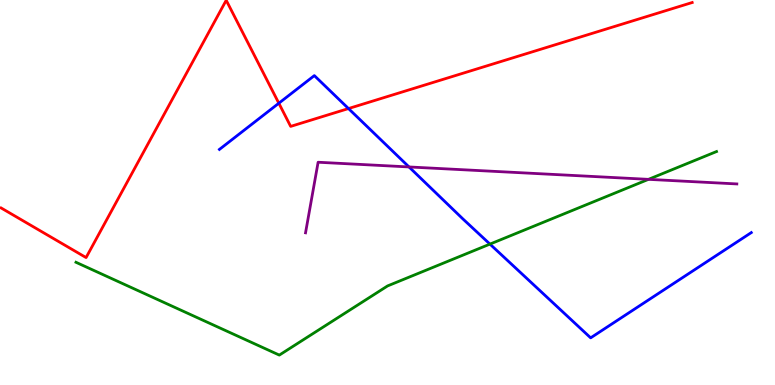[{'lines': ['blue', 'red'], 'intersections': [{'x': 3.6, 'y': 7.32}, {'x': 4.5, 'y': 7.18}]}, {'lines': ['green', 'red'], 'intersections': []}, {'lines': ['purple', 'red'], 'intersections': []}, {'lines': ['blue', 'green'], 'intersections': [{'x': 6.32, 'y': 3.66}]}, {'lines': ['blue', 'purple'], 'intersections': [{'x': 5.28, 'y': 5.66}]}, {'lines': ['green', 'purple'], 'intersections': [{'x': 8.37, 'y': 5.34}]}]